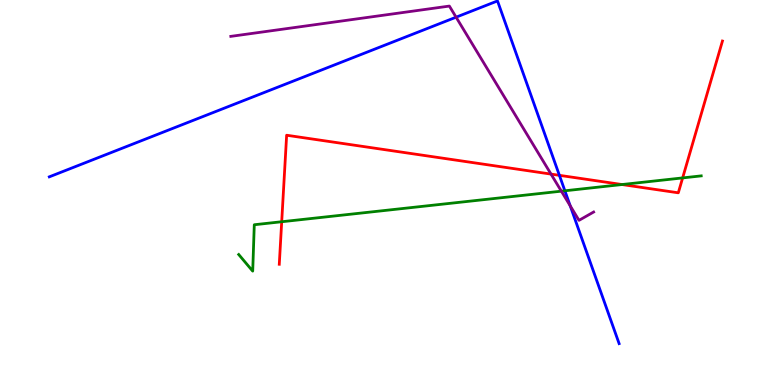[{'lines': ['blue', 'red'], 'intersections': [{'x': 7.22, 'y': 5.45}]}, {'lines': ['green', 'red'], 'intersections': [{'x': 3.63, 'y': 4.24}, {'x': 8.03, 'y': 5.21}, {'x': 8.81, 'y': 5.38}]}, {'lines': ['purple', 'red'], 'intersections': [{'x': 7.11, 'y': 5.48}]}, {'lines': ['blue', 'green'], 'intersections': [{'x': 7.29, 'y': 5.04}]}, {'lines': ['blue', 'purple'], 'intersections': [{'x': 5.89, 'y': 9.55}, {'x': 7.36, 'y': 4.65}]}, {'lines': ['green', 'purple'], 'intersections': [{'x': 7.24, 'y': 5.03}]}]